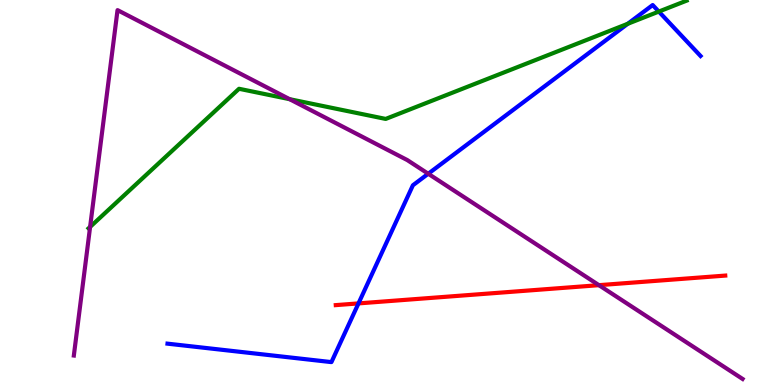[{'lines': ['blue', 'red'], 'intersections': [{'x': 4.63, 'y': 2.12}]}, {'lines': ['green', 'red'], 'intersections': []}, {'lines': ['purple', 'red'], 'intersections': [{'x': 7.73, 'y': 2.59}]}, {'lines': ['blue', 'green'], 'intersections': [{'x': 8.1, 'y': 9.38}, {'x': 8.5, 'y': 9.7}]}, {'lines': ['blue', 'purple'], 'intersections': [{'x': 5.53, 'y': 5.49}]}, {'lines': ['green', 'purple'], 'intersections': [{'x': 1.16, 'y': 4.11}, {'x': 3.74, 'y': 7.42}]}]